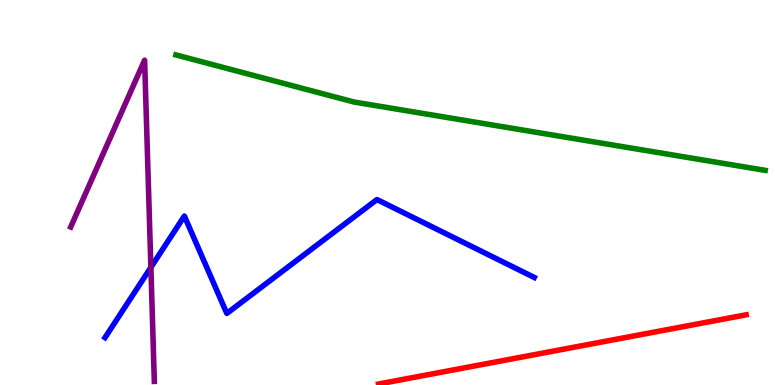[{'lines': ['blue', 'red'], 'intersections': []}, {'lines': ['green', 'red'], 'intersections': []}, {'lines': ['purple', 'red'], 'intersections': []}, {'lines': ['blue', 'green'], 'intersections': []}, {'lines': ['blue', 'purple'], 'intersections': [{'x': 1.95, 'y': 3.06}]}, {'lines': ['green', 'purple'], 'intersections': []}]